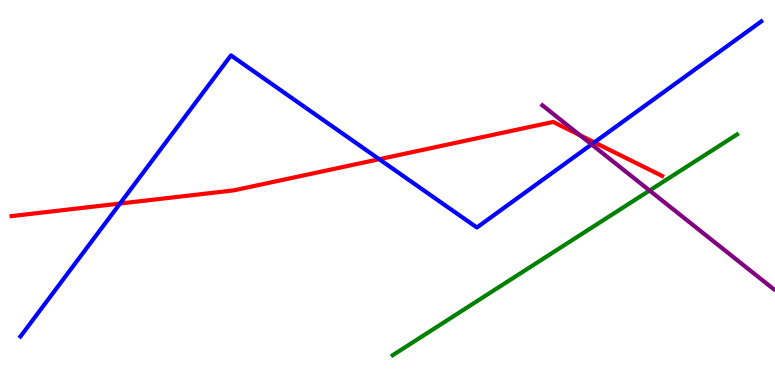[{'lines': ['blue', 'red'], 'intersections': [{'x': 1.55, 'y': 4.71}, {'x': 4.89, 'y': 5.86}, {'x': 7.67, 'y': 6.3}]}, {'lines': ['green', 'red'], 'intersections': []}, {'lines': ['purple', 'red'], 'intersections': [{'x': 7.48, 'y': 6.49}]}, {'lines': ['blue', 'green'], 'intersections': []}, {'lines': ['blue', 'purple'], 'intersections': [{'x': 7.63, 'y': 6.25}]}, {'lines': ['green', 'purple'], 'intersections': [{'x': 8.38, 'y': 5.05}]}]